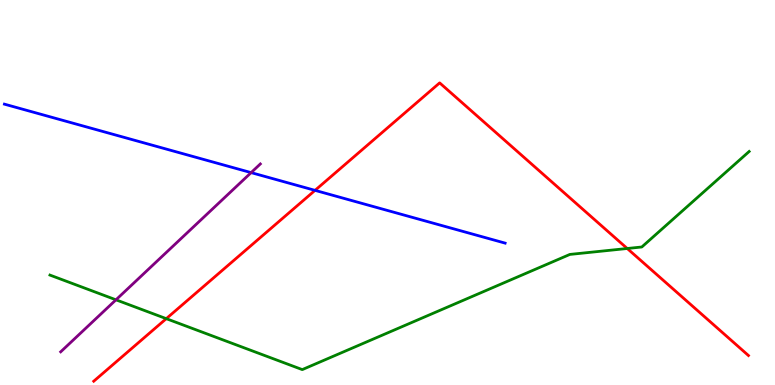[{'lines': ['blue', 'red'], 'intersections': [{'x': 4.07, 'y': 5.06}]}, {'lines': ['green', 'red'], 'intersections': [{'x': 2.15, 'y': 1.72}, {'x': 8.09, 'y': 3.55}]}, {'lines': ['purple', 'red'], 'intersections': []}, {'lines': ['blue', 'green'], 'intersections': []}, {'lines': ['blue', 'purple'], 'intersections': [{'x': 3.24, 'y': 5.52}]}, {'lines': ['green', 'purple'], 'intersections': [{'x': 1.5, 'y': 2.21}]}]